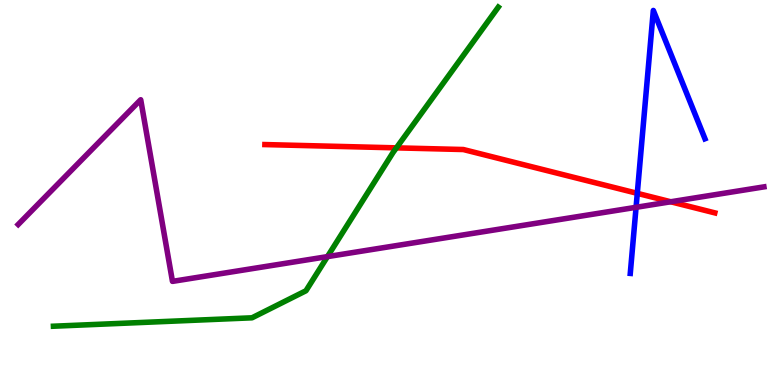[{'lines': ['blue', 'red'], 'intersections': [{'x': 8.22, 'y': 4.98}]}, {'lines': ['green', 'red'], 'intersections': [{'x': 5.11, 'y': 6.16}]}, {'lines': ['purple', 'red'], 'intersections': [{'x': 8.65, 'y': 4.76}]}, {'lines': ['blue', 'green'], 'intersections': []}, {'lines': ['blue', 'purple'], 'intersections': [{'x': 8.21, 'y': 4.62}]}, {'lines': ['green', 'purple'], 'intersections': [{'x': 4.23, 'y': 3.33}]}]